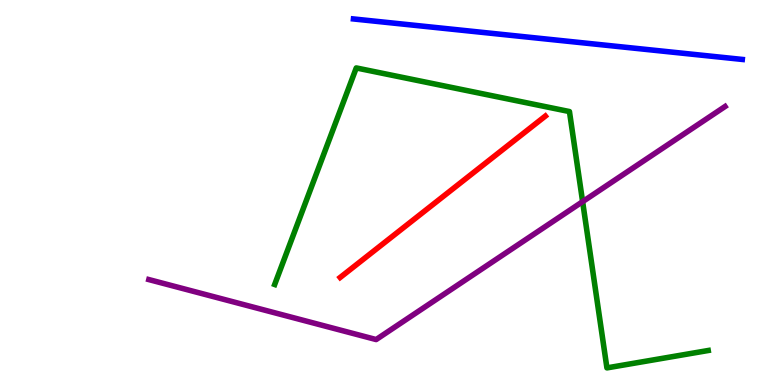[{'lines': ['blue', 'red'], 'intersections': []}, {'lines': ['green', 'red'], 'intersections': []}, {'lines': ['purple', 'red'], 'intersections': []}, {'lines': ['blue', 'green'], 'intersections': []}, {'lines': ['blue', 'purple'], 'intersections': []}, {'lines': ['green', 'purple'], 'intersections': [{'x': 7.52, 'y': 4.76}]}]